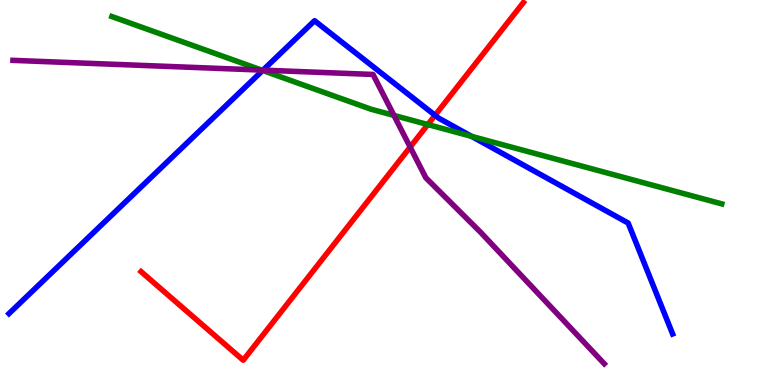[{'lines': ['blue', 'red'], 'intersections': [{'x': 5.61, 'y': 7.01}]}, {'lines': ['green', 'red'], 'intersections': [{'x': 5.52, 'y': 6.77}]}, {'lines': ['purple', 'red'], 'intersections': [{'x': 5.29, 'y': 6.18}]}, {'lines': ['blue', 'green'], 'intersections': [{'x': 3.39, 'y': 8.17}, {'x': 6.09, 'y': 6.46}]}, {'lines': ['blue', 'purple'], 'intersections': [{'x': 3.39, 'y': 8.18}]}, {'lines': ['green', 'purple'], 'intersections': [{'x': 3.38, 'y': 8.18}, {'x': 5.08, 'y': 7.0}]}]